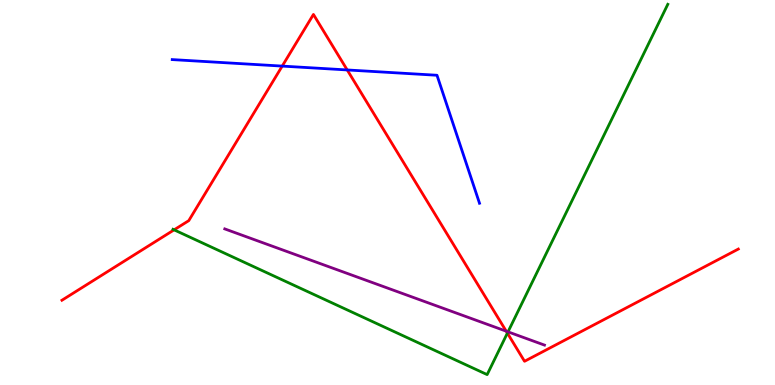[{'lines': ['blue', 'red'], 'intersections': [{'x': 3.64, 'y': 8.28}, {'x': 4.48, 'y': 8.18}]}, {'lines': ['green', 'red'], 'intersections': [{'x': 2.25, 'y': 4.03}, {'x': 6.55, 'y': 1.35}]}, {'lines': ['purple', 'red'], 'intersections': [{'x': 6.53, 'y': 1.4}]}, {'lines': ['blue', 'green'], 'intersections': []}, {'lines': ['blue', 'purple'], 'intersections': []}, {'lines': ['green', 'purple'], 'intersections': [{'x': 6.56, 'y': 1.38}]}]